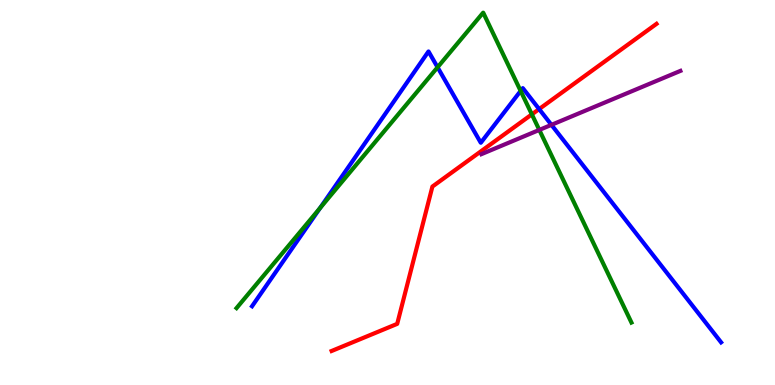[{'lines': ['blue', 'red'], 'intersections': [{'x': 6.96, 'y': 7.17}]}, {'lines': ['green', 'red'], 'intersections': [{'x': 6.86, 'y': 7.03}]}, {'lines': ['purple', 'red'], 'intersections': []}, {'lines': ['blue', 'green'], 'intersections': [{'x': 4.13, 'y': 4.59}, {'x': 5.65, 'y': 8.25}, {'x': 6.72, 'y': 7.64}]}, {'lines': ['blue', 'purple'], 'intersections': [{'x': 7.12, 'y': 6.76}]}, {'lines': ['green', 'purple'], 'intersections': [{'x': 6.96, 'y': 6.63}]}]